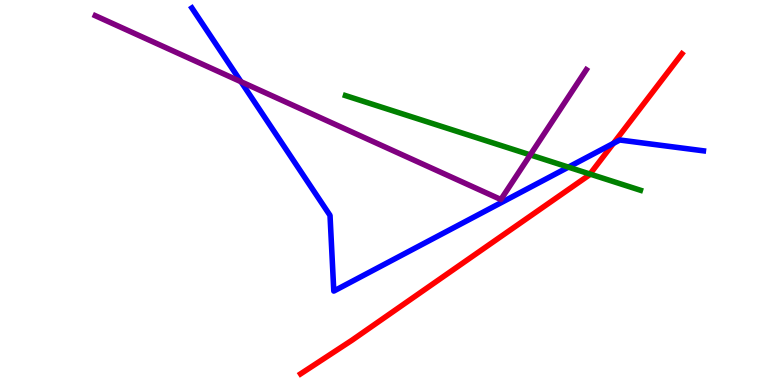[{'lines': ['blue', 'red'], 'intersections': [{'x': 7.92, 'y': 6.28}]}, {'lines': ['green', 'red'], 'intersections': [{'x': 7.61, 'y': 5.48}]}, {'lines': ['purple', 'red'], 'intersections': []}, {'lines': ['blue', 'green'], 'intersections': [{'x': 7.33, 'y': 5.66}]}, {'lines': ['blue', 'purple'], 'intersections': [{'x': 3.11, 'y': 7.88}]}, {'lines': ['green', 'purple'], 'intersections': [{'x': 6.84, 'y': 5.98}]}]